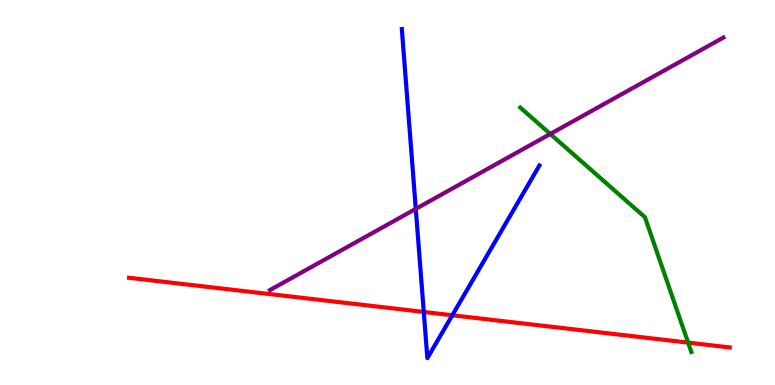[{'lines': ['blue', 'red'], 'intersections': [{'x': 5.47, 'y': 1.9}, {'x': 5.84, 'y': 1.81}]}, {'lines': ['green', 'red'], 'intersections': [{'x': 8.88, 'y': 1.1}]}, {'lines': ['purple', 'red'], 'intersections': []}, {'lines': ['blue', 'green'], 'intersections': []}, {'lines': ['blue', 'purple'], 'intersections': [{'x': 5.37, 'y': 4.57}]}, {'lines': ['green', 'purple'], 'intersections': [{'x': 7.1, 'y': 6.52}]}]